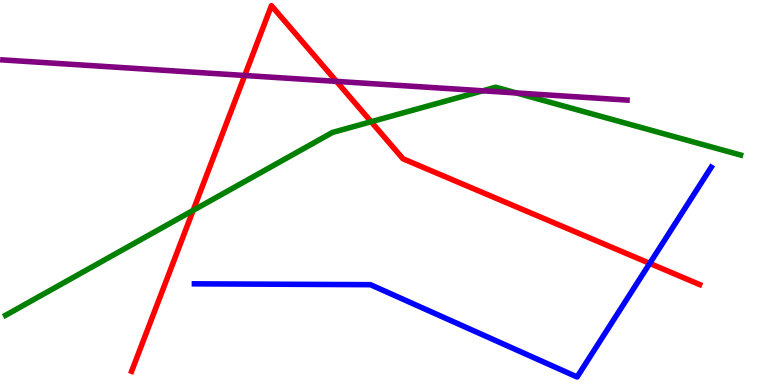[{'lines': ['blue', 'red'], 'intersections': [{'x': 8.38, 'y': 3.16}]}, {'lines': ['green', 'red'], 'intersections': [{'x': 2.49, 'y': 4.54}, {'x': 4.79, 'y': 6.84}]}, {'lines': ['purple', 'red'], 'intersections': [{'x': 3.16, 'y': 8.04}, {'x': 4.34, 'y': 7.89}]}, {'lines': ['blue', 'green'], 'intersections': []}, {'lines': ['blue', 'purple'], 'intersections': []}, {'lines': ['green', 'purple'], 'intersections': [{'x': 6.23, 'y': 7.64}, {'x': 6.66, 'y': 7.59}]}]